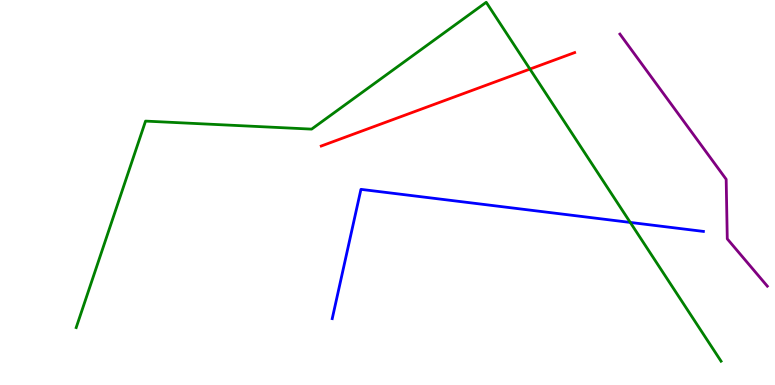[{'lines': ['blue', 'red'], 'intersections': []}, {'lines': ['green', 'red'], 'intersections': [{'x': 6.84, 'y': 8.21}]}, {'lines': ['purple', 'red'], 'intersections': []}, {'lines': ['blue', 'green'], 'intersections': [{'x': 8.13, 'y': 4.22}]}, {'lines': ['blue', 'purple'], 'intersections': []}, {'lines': ['green', 'purple'], 'intersections': []}]